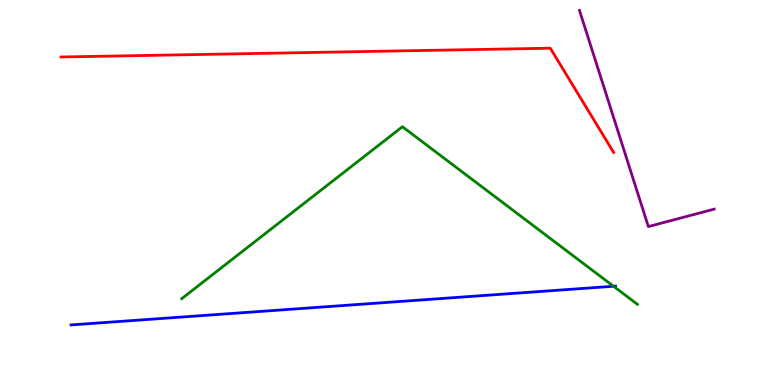[{'lines': ['blue', 'red'], 'intersections': []}, {'lines': ['green', 'red'], 'intersections': []}, {'lines': ['purple', 'red'], 'intersections': []}, {'lines': ['blue', 'green'], 'intersections': [{'x': 7.92, 'y': 2.56}]}, {'lines': ['blue', 'purple'], 'intersections': []}, {'lines': ['green', 'purple'], 'intersections': []}]